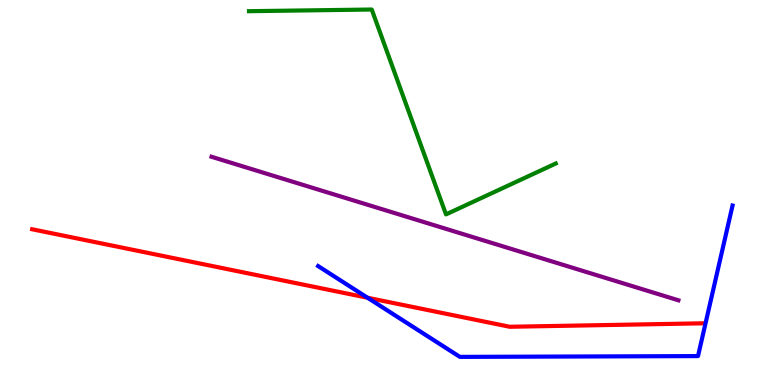[{'lines': ['blue', 'red'], 'intersections': [{'x': 4.74, 'y': 2.27}]}, {'lines': ['green', 'red'], 'intersections': []}, {'lines': ['purple', 'red'], 'intersections': []}, {'lines': ['blue', 'green'], 'intersections': []}, {'lines': ['blue', 'purple'], 'intersections': []}, {'lines': ['green', 'purple'], 'intersections': []}]